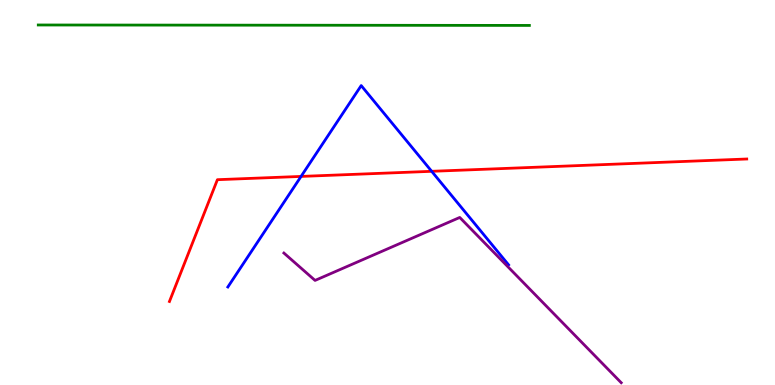[{'lines': ['blue', 'red'], 'intersections': [{'x': 3.88, 'y': 5.42}, {'x': 5.57, 'y': 5.55}]}, {'lines': ['green', 'red'], 'intersections': []}, {'lines': ['purple', 'red'], 'intersections': []}, {'lines': ['blue', 'green'], 'intersections': []}, {'lines': ['blue', 'purple'], 'intersections': []}, {'lines': ['green', 'purple'], 'intersections': []}]